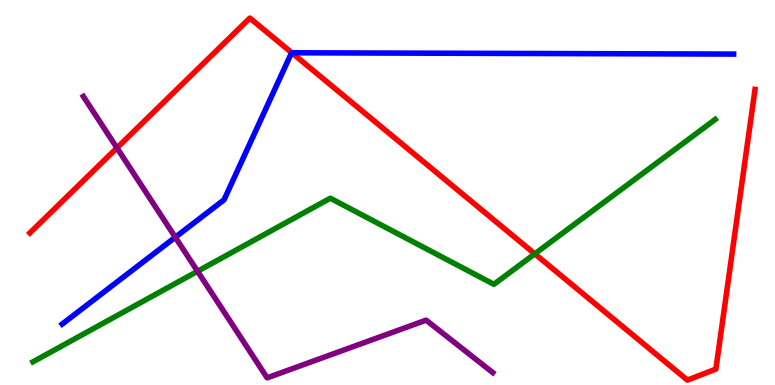[{'lines': ['blue', 'red'], 'intersections': [{'x': 3.77, 'y': 8.63}]}, {'lines': ['green', 'red'], 'intersections': [{'x': 6.9, 'y': 3.41}]}, {'lines': ['purple', 'red'], 'intersections': [{'x': 1.51, 'y': 6.16}]}, {'lines': ['blue', 'green'], 'intersections': []}, {'lines': ['blue', 'purple'], 'intersections': [{'x': 2.26, 'y': 3.84}]}, {'lines': ['green', 'purple'], 'intersections': [{'x': 2.55, 'y': 2.95}]}]